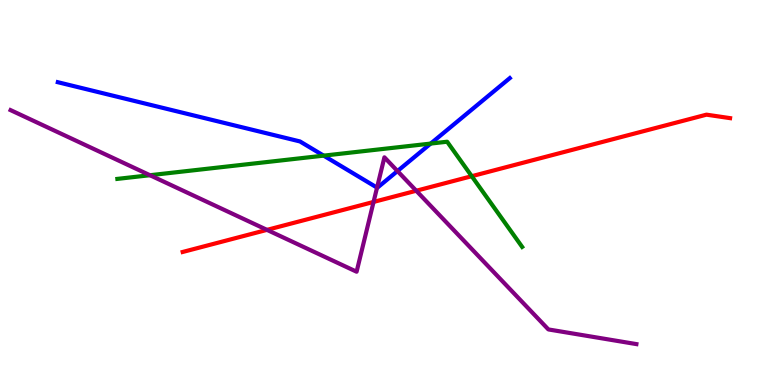[{'lines': ['blue', 'red'], 'intersections': []}, {'lines': ['green', 'red'], 'intersections': [{'x': 6.09, 'y': 5.42}]}, {'lines': ['purple', 'red'], 'intersections': [{'x': 3.45, 'y': 4.03}, {'x': 4.82, 'y': 4.75}, {'x': 5.37, 'y': 5.05}]}, {'lines': ['blue', 'green'], 'intersections': [{'x': 4.18, 'y': 5.96}, {'x': 5.56, 'y': 6.27}]}, {'lines': ['blue', 'purple'], 'intersections': [{'x': 4.87, 'y': 5.13}, {'x': 5.13, 'y': 5.56}]}, {'lines': ['green', 'purple'], 'intersections': [{'x': 1.94, 'y': 5.45}]}]